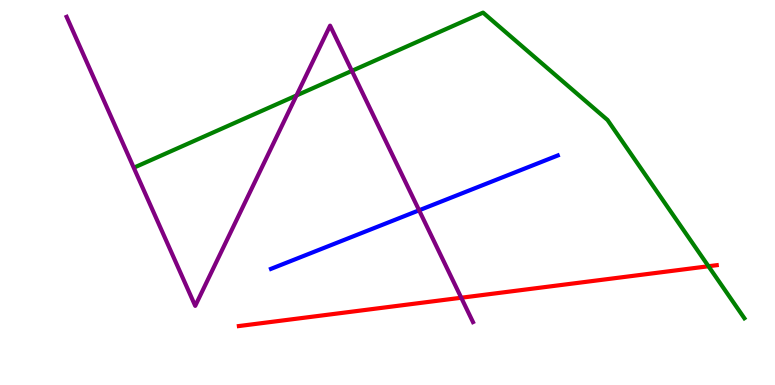[{'lines': ['blue', 'red'], 'intersections': []}, {'lines': ['green', 'red'], 'intersections': [{'x': 9.14, 'y': 3.08}]}, {'lines': ['purple', 'red'], 'intersections': [{'x': 5.95, 'y': 2.27}]}, {'lines': ['blue', 'green'], 'intersections': []}, {'lines': ['blue', 'purple'], 'intersections': [{'x': 5.41, 'y': 4.54}]}, {'lines': ['green', 'purple'], 'intersections': [{'x': 3.83, 'y': 7.52}, {'x': 4.54, 'y': 8.16}]}]